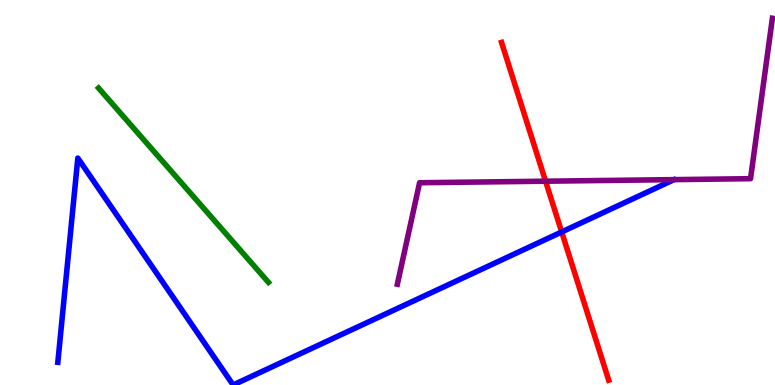[{'lines': ['blue', 'red'], 'intersections': [{'x': 7.25, 'y': 3.97}]}, {'lines': ['green', 'red'], 'intersections': []}, {'lines': ['purple', 'red'], 'intersections': [{'x': 7.04, 'y': 5.29}]}, {'lines': ['blue', 'green'], 'intersections': []}, {'lines': ['blue', 'purple'], 'intersections': []}, {'lines': ['green', 'purple'], 'intersections': []}]